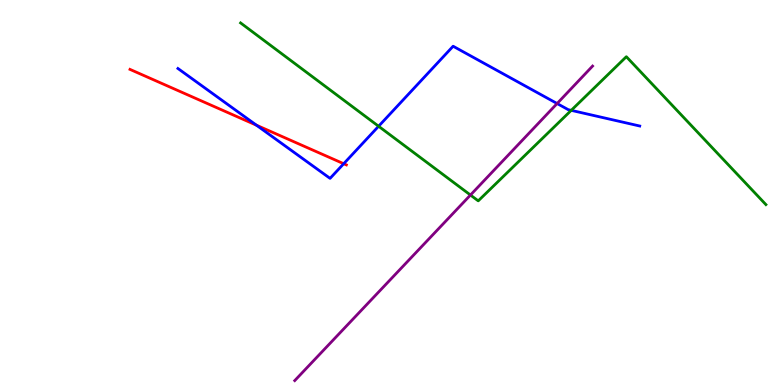[{'lines': ['blue', 'red'], 'intersections': [{'x': 3.31, 'y': 6.75}, {'x': 4.43, 'y': 5.75}]}, {'lines': ['green', 'red'], 'intersections': []}, {'lines': ['purple', 'red'], 'intersections': []}, {'lines': ['blue', 'green'], 'intersections': [{'x': 4.89, 'y': 6.72}, {'x': 7.37, 'y': 7.13}]}, {'lines': ['blue', 'purple'], 'intersections': [{'x': 7.19, 'y': 7.31}]}, {'lines': ['green', 'purple'], 'intersections': [{'x': 6.07, 'y': 4.93}]}]